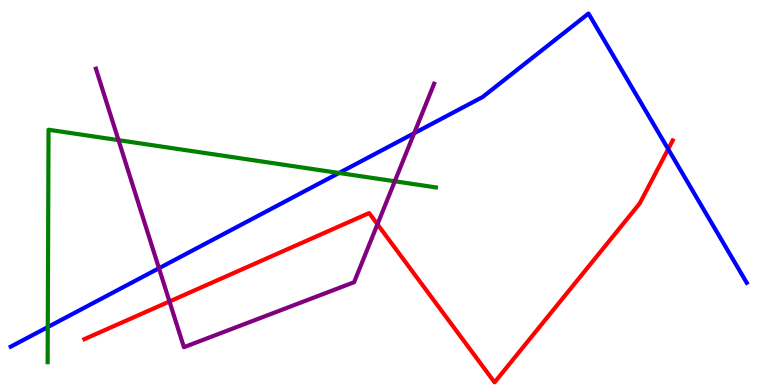[{'lines': ['blue', 'red'], 'intersections': [{'x': 8.62, 'y': 6.13}]}, {'lines': ['green', 'red'], 'intersections': []}, {'lines': ['purple', 'red'], 'intersections': [{'x': 2.19, 'y': 2.17}, {'x': 4.87, 'y': 4.18}]}, {'lines': ['blue', 'green'], 'intersections': [{'x': 0.616, 'y': 1.5}, {'x': 4.37, 'y': 5.51}]}, {'lines': ['blue', 'purple'], 'intersections': [{'x': 2.05, 'y': 3.03}, {'x': 5.34, 'y': 6.54}]}, {'lines': ['green', 'purple'], 'intersections': [{'x': 1.53, 'y': 6.36}, {'x': 5.09, 'y': 5.29}]}]